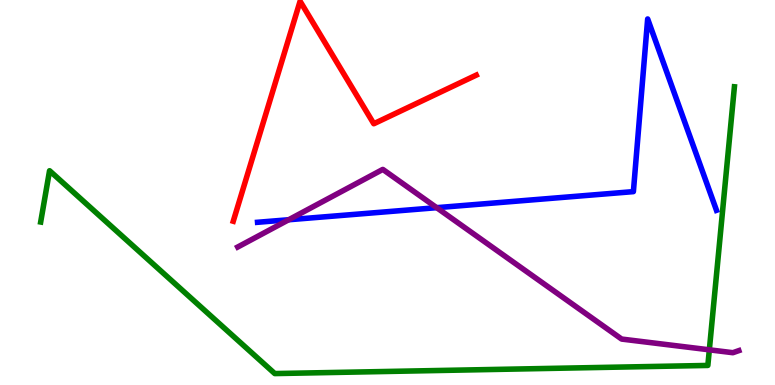[{'lines': ['blue', 'red'], 'intersections': []}, {'lines': ['green', 'red'], 'intersections': []}, {'lines': ['purple', 'red'], 'intersections': []}, {'lines': ['blue', 'green'], 'intersections': []}, {'lines': ['blue', 'purple'], 'intersections': [{'x': 3.73, 'y': 4.29}, {'x': 5.63, 'y': 4.61}]}, {'lines': ['green', 'purple'], 'intersections': [{'x': 9.15, 'y': 0.914}]}]